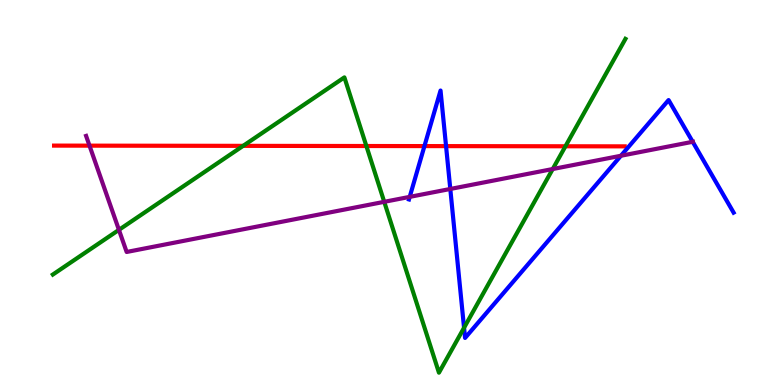[{'lines': ['blue', 'red'], 'intersections': [{'x': 5.48, 'y': 6.21}, {'x': 5.76, 'y': 6.2}]}, {'lines': ['green', 'red'], 'intersections': [{'x': 3.14, 'y': 6.21}, {'x': 4.73, 'y': 6.21}, {'x': 7.3, 'y': 6.2}]}, {'lines': ['purple', 'red'], 'intersections': [{'x': 1.15, 'y': 6.22}]}, {'lines': ['blue', 'green'], 'intersections': [{'x': 5.99, 'y': 1.49}]}, {'lines': ['blue', 'purple'], 'intersections': [{'x': 5.29, 'y': 4.89}, {'x': 5.81, 'y': 5.09}, {'x': 8.01, 'y': 5.95}, {'x': 8.94, 'y': 6.32}]}, {'lines': ['green', 'purple'], 'intersections': [{'x': 1.53, 'y': 4.03}, {'x': 4.96, 'y': 4.76}, {'x': 7.13, 'y': 5.61}]}]